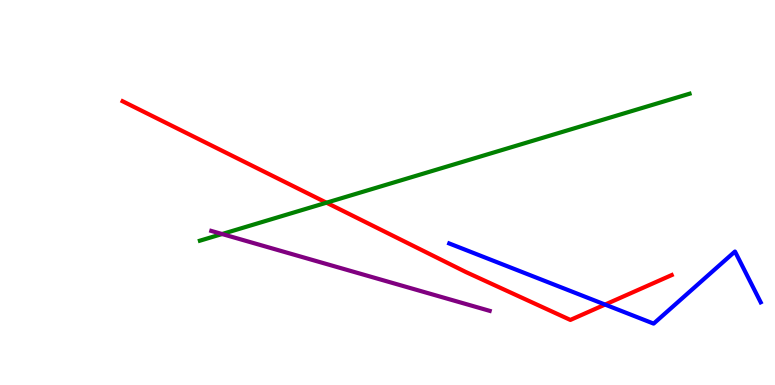[{'lines': ['blue', 'red'], 'intersections': [{'x': 7.81, 'y': 2.09}]}, {'lines': ['green', 'red'], 'intersections': [{'x': 4.21, 'y': 4.74}]}, {'lines': ['purple', 'red'], 'intersections': []}, {'lines': ['blue', 'green'], 'intersections': []}, {'lines': ['blue', 'purple'], 'intersections': []}, {'lines': ['green', 'purple'], 'intersections': [{'x': 2.87, 'y': 3.92}]}]